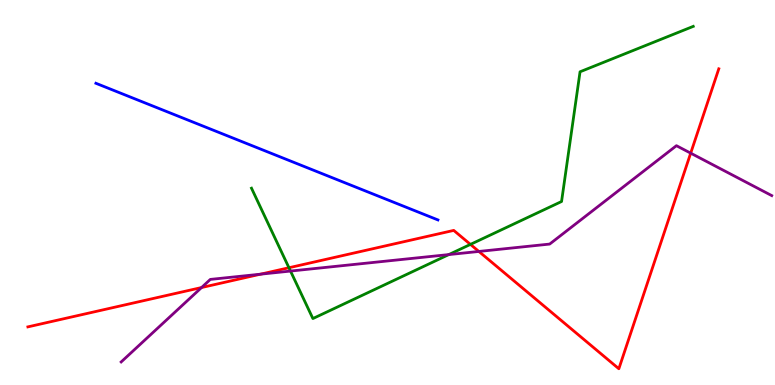[{'lines': ['blue', 'red'], 'intersections': []}, {'lines': ['green', 'red'], 'intersections': [{'x': 3.73, 'y': 3.05}, {'x': 6.07, 'y': 3.65}]}, {'lines': ['purple', 'red'], 'intersections': [{'x': 2.6, 'y': 2.53}, {'x': 3.36, 'y': 2.88}, {'x': 6.18, 'y': 3.47}, {'x': 8.91, 'y': 6.02}]}, {'lines': ['blue', 'green'], 'intersections': []}, {'lines': ['blue', 'purple'], 'intersections': []}, {'lines': ['green', 'purple'], 'intersections': [{'x': 3.75, 'y': 2.96}, {'x': 5.79, 'y': 3.39}]}]